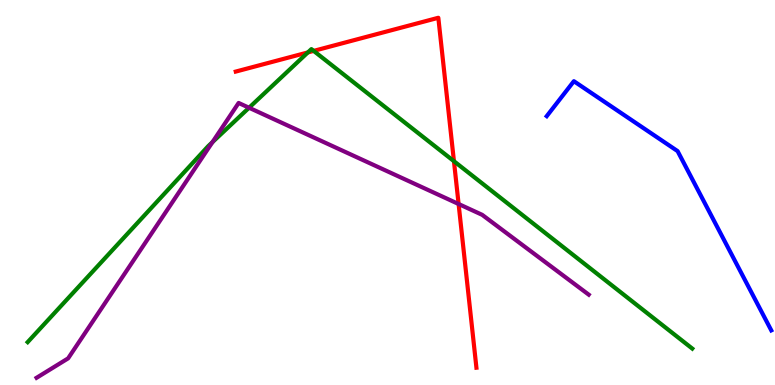[{'lines': ['blue', 'red'], 'intersections': []}, {'lines': ['green', 'red'], 'intersections': [{'x': 3.97, 'y': 8.64}, {'x': 4.05, 'y': 8.68}, {'x': 5.86, 'y': 5.81}]}, {'lines': ['purple', 'red'], 'intersections': [{'x': 5.92, 'y': 4.7}]}, {'lines': ['blue', 'green'], 'intersections': []}, {'lines': ['blue', 'purple'], 'intersections': []}, {'lines': ['green', 'purple'], 'intersections': [{'x': 2.74, 'y': 6.31}, {'x': 3.21, 'y': 7.2}]}]